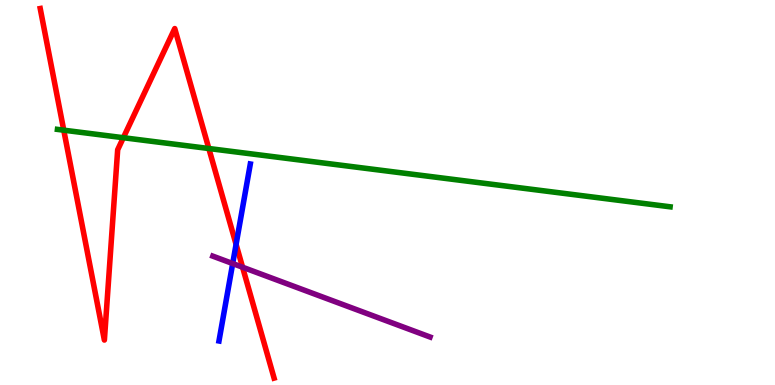[{'lines': ['blue', 'red'], 'intersections': [{'x': 3.05, 'y': 3.65}]}, {'lines': ['green', 'red'], 'intersections': [{'x': 0.823, 'y': 6.62}, {'x': 1.59, 'y': 6.42}, {'x': 2.69, 'y': 6.14}]}, {'lines': ['purple', 'red'], 'intersections': [{'x': 3.13, 'y': 3.06}]}, {'lines': ['blue', 'green'], 'intersections': []}, {'lines': ['blue', 'purple'], 'intersections': [{'x': 3.0, 'y': 3.15}]}, {'lines': ['green', 'purple'], 'intersections': []}]